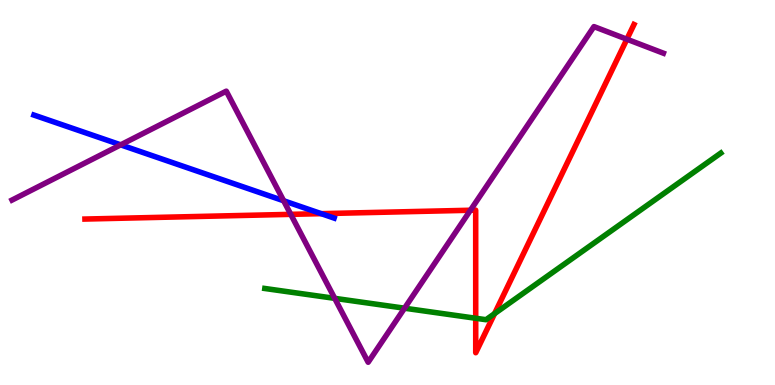[{'lines': ['blue', 'red'], 'intersections': [{'x': 4.14, 'y': 4.45}]}, {'lines': ['green', 'red'], 'intersections': [{'x': 6.14, 'y': 1.73}, {'x': 6.38, 'y': 1.85}]}, {'lines': ['purple', 'red'], 'intersections': [{'x': 3.75, 'y': 4.43}, {'x': 6.07, 'y': 4.54}, {'x': 8.09, 'y': 8.98}]}, {'lines': ['blue', 'green'], 'intersections': []}, {'lines': ['blue', 'purple'], 'intersections': [{'x': 1.56, 'y': 6.24}, {'x': 3.66, 'y': 4.79}]}, {'lines': ['green', 'purple'], 'intersections': [{'x': 4.32, 'y': 2.25}, {'x': 5.22, 'y': 1.99}]}]